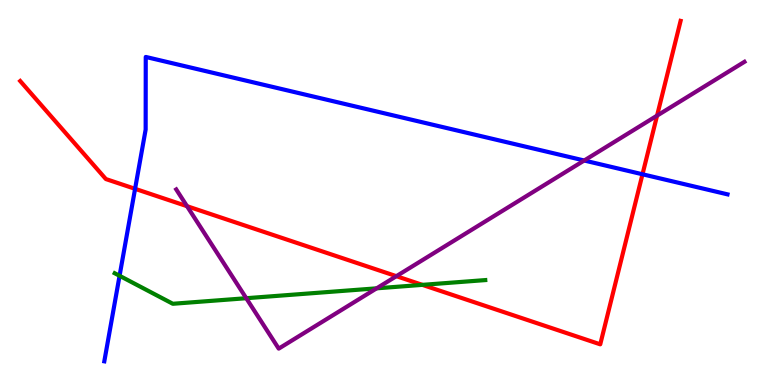[{'lines': ['blue', 'red'], 'intersections': [{'x': 1.74, 'y': 5.1}, {'x': 8.29, 'y': 5.47}]}, {'lines': ['green', 'red'], 'intersections': [{'x': 5.45, 'y': 2.6}]}, {'lines': ['purple', 'red'], 'intersections': [{'x': 2.41, 'y': 4.64}, {'x': 5.11, 'y': 2.83}, {'x': 8.48, 'y': 7.0}]}, {'lines': ['blue', 'green'], 'intersections': [{'x': 1.54, 'y': 2.84}]}, {'lines': ['blue', 'purple'], 'intersections': [{'x': 7.54, 'y': 5.83}]}, {'lines': ['green', 'purple'], 'intersections': [{'x': 3.18, 'y': 2.25}, {'x': 4.86, 'y': 2.51}]}]